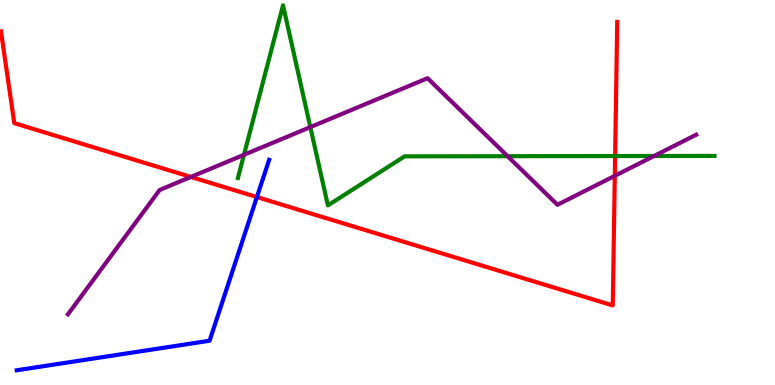[{'lines': ['blue', 'red'], 'intersections': [{'x': 3.31, 'y': 4.88}]}, {'lines': ['green', 'red'], 'intersections': [{'x': 7.94, 'y': 5.95}]}, {'lines': ['purple', 'red'], 'intersections': [{'x': 2.46, 'y': 5.4}, {'x': 7.93, 'y': 5.43}]}, {'lines': ['blue', 'green'], 'intersections': []}, {'lines': ['blue', 'purple'], 'intersections': []}, {'lines': ['green', 'purple'], 'intersections': [{'x': 3.15, 'y': 5.98}, {'x': 4.0, 'y': 6.7}, {'x': 6.55, 'y': 5.94}, {'x': 8.44, 'y': 5.95}]}]